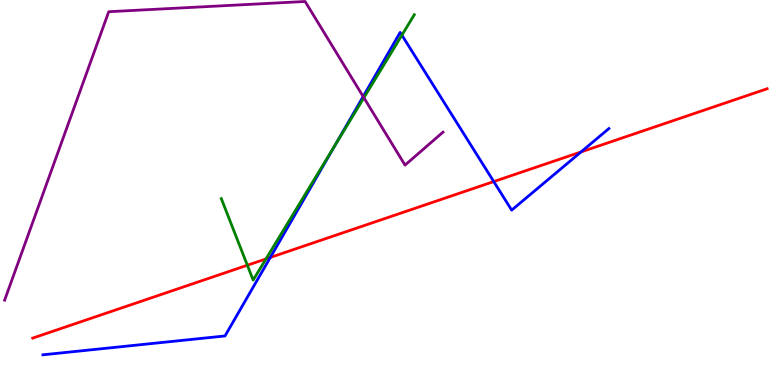[{'lines': ['blue', 'red'], 'intersections': [{'x': 3.49, 'y': 3.31}, {'x': 6.37, 'y': 5.28}, {'x': 7.5, 'y': 6.05}]}, {'lines': ['green', 'red'], 'intersections': [{'x': 3.19, 'y': 3.11}, {'x': 3.43, 'y': 3.28}]}, {'lines': ['purple', 'red'], 'intersections': []}, {'lines': ['blue', 'green'], 'intersections': [{'x': 4.33, 'y': 6.24}, {'x': 5.19, 'y': 9.09}]}, {'lines': ['blue', 'purple'], 'intersections': [{'x': 4.69, 'y': 7.49}]}, {'lines': ['green', 'purple'], 'intersections': [{'x': 4.7, 'y': 7.46}]}]